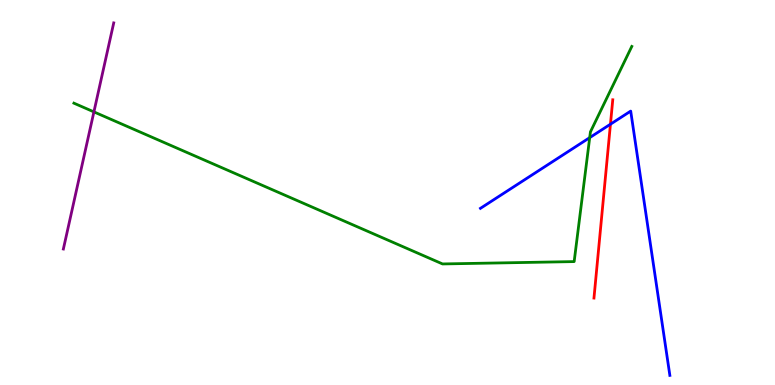[{'lines': ['blue', 'red'], 'intersections': [{'x': 7.88, 'y': 6.77}]}, {'lines': ['green', 'red'], 'intersections': []}, {'lines': ['purple', 'red'], 'intersections': []}, {'lines': ['blue', 'green'], 'intersections': [{'x': 7.61, 'y': 6.43}]}, {'lines': ['blue', 'purple'], 'intersections': []}, {'lines': ['green', 'purple'], 'intersections': [{'x': 1.21, 'y': 7.09}]}]